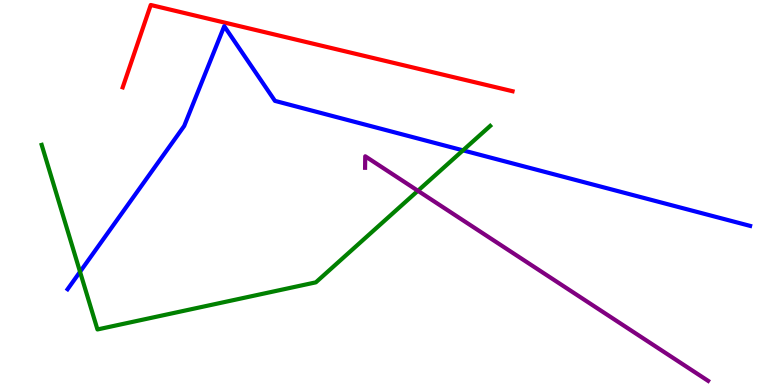[{'lines': ['blue', 'red'], 'intersections': []}, {'lines': ['green', 'red'], 'intersections': []}, {'lines': ['purple', 'red'], 'intersections': []}, {'lines': ['blue', 'green'], 'intersections': [{'x': 1.03, 'y': 2.94}, {'x': 5.97, 'y': 6.09}]}, {'lines': ['blue', 'purple'], 'intersections': []}, {'lines': ['green', 'purple'], 'intersections': [{'x': 5.39, 'y': 5.04}]}]